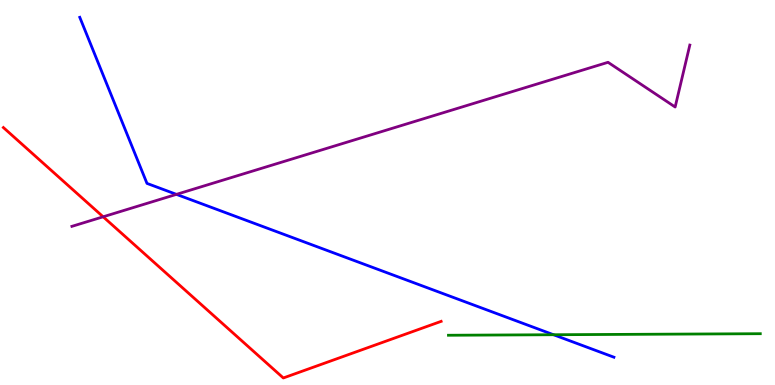[{'lines': ['blue', 'red'], 'intersections': []}, {'lines': ['green', 'red'], 'intersections': []}, {'lines': ['purple', 'red'], 'intersections': [{'x': 1.33, 'y': 4.37}]}, {'lines': ['blue', 'green'], 'intersections': [{'x': 7.14, 'y': 1.31}]}, {'lines': ['blue', 'purple'], 'intersections': [{'x': 2.28, 'y': 4.95}]}, {'lines': ['green', 'purple'], 'intersections': []}]